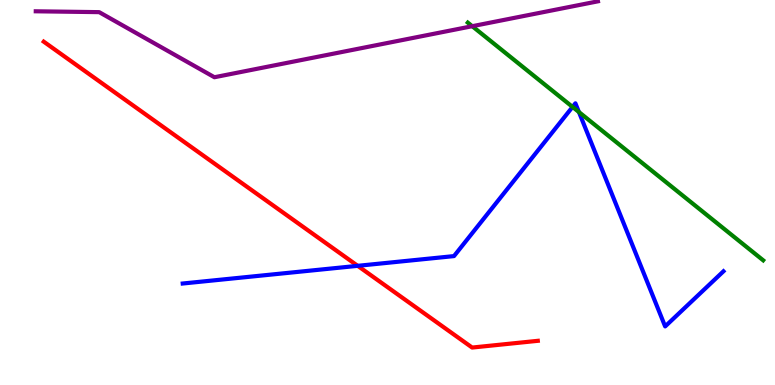[{'lines': ['blue', 'red'], 'intersections': [{'x': 4.62, 'y': 3.1}]}, {'lines': ['green', 'red'], 'intersections': []}, {'lines': ['purple', 'red'], 'intersections': []}, {'lines': ['blue', 'green'], 'intersections': [{'x': 7.39, 'y': 7.22}, {'x': 7.47, 'y': 7.09}]}, {'lines': ['blue', 'purple'], 'intersections': []}, {'lines': ['green', 'purple'], 'intersections': [{'x': 6.09, 'y': 9.32}]}]